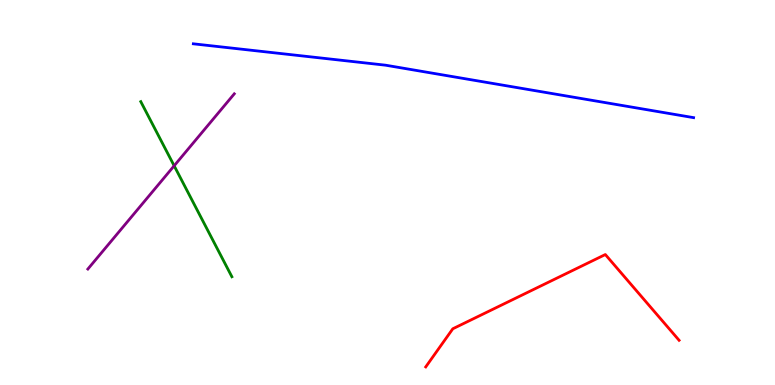[{'lines': ['blue', 'red'], 'intersections': []}, {'lines': ['green', 'red'], 'intersections': []}, {'lines': ['purple', 'red'], 'intersections': []}, {'lines': ['blue', 'green'], 'intersections': []}, {'lines': ['blue', 'purple'], 'intersections': []}, {'lines': ['green', 'purple'], 'intersections': [{'x': 2.25, 'y': 5.69}]}]